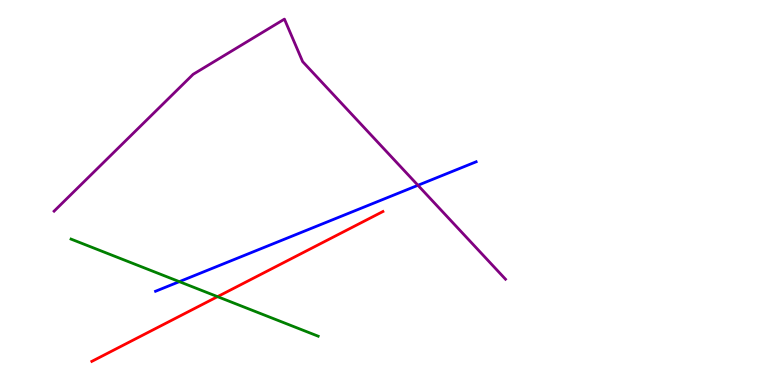[{'lines': ['blue', 'red'], 'intersections': []}, {'lines': ['green', 'red'], 'intersections': [{'x': 2.81, 'y': 2.29}]}, {'lines': ['purple', 'red'], 'intersections': []}, {'lines': ['blue', 'green'], 'intersections': [{'x': 2.31, 'y': 2.68}]}, {'lines': ['blue', 'purple'], 'intersections': [{'x': 5.39, 'y': 5.19}]}, {'lines': ['green', 'purple'], 'intersections': []}]